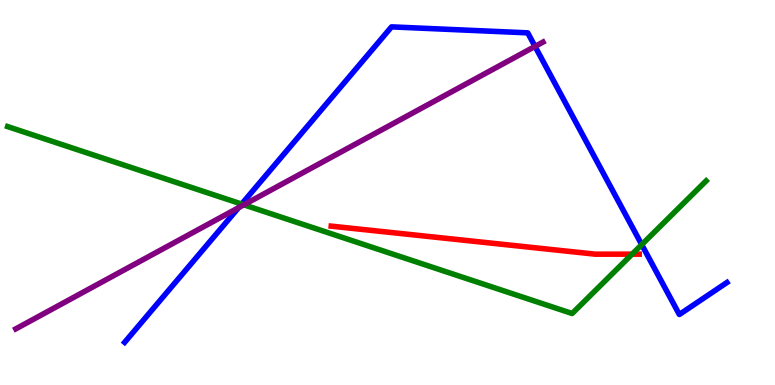[{'lines': ['blue', 'red'], 'intersections': []}, {'lines': ['green', 'red'], 'intersections': [{'x': 8.16, 'y': 3.4}]}, {'lines': ['purple', 'red'], 'intersections': []}, {'lines': ['blue', 'green'], 'intersections': [{'x': 3.12, 'y': 4.7}, {'x': 8.28, 'y': 3.65}]}, {'lines': ['blue', 'purple'], 'intersections': [{'x': 3.08, 'y': 4.61}, {'x': 6.9, 'y': 8.79}]}, {'lines': ['green', 'purple'], 'intersections': [{'x': 3.15, 'y': 4.68}]}]